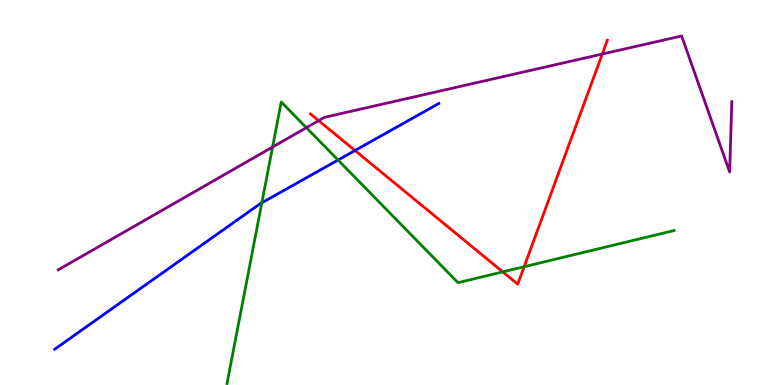[{'lines': ['blue', 'red'], 'intersections': [{'x': 4.58, 'y': 6.09}]}, {'lines': ['green', 'red'], 'intersections': [{'x': 6.49, 'y': 2.94}, {'x': 6.76, 'y': 3.07}]}, {'lines': ['purple', 'red'], 'intersections': [{'x': 4.11, 'y': 6.87}, {'x': 7.77, 'y': 8.6}]}, {'lines': ['blue', 'green'], 'intersections': [{'x': 3.38, 'y': 4.73}, {'x': 4.36, 'y': 5.84}]}, {'lines': ['blue', 'purple'], 'intersections': []}, {'lines': ['green', 'purple'], 'intersections': [{'x': 3.52, 'y': 6.18}, {'x': 3.95, 'y': 6.68}]}]